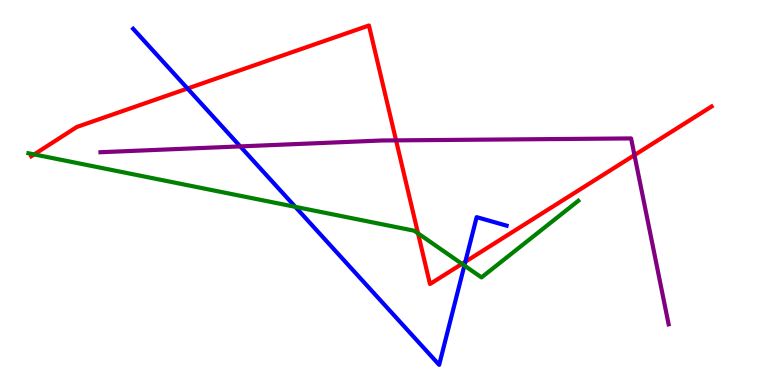[{'lines': ['blue', 'red'], 'intersections': [{'x': 2.42, 'y': 7.7}, {'x': 6.0, 'y': 3.2}]}, {'lines': ['green', 'red'], 'intersections': [{'x': 0.441, 'y': 5.99}, {'x': 5.39, 'y': 3.94}, {'x': 5.96, 'y': 3.15}]}, {'lines': ['purple', 'red'], 'intersections': [{'x': 5.11, 'y': 6.35}, {'x': 8.19, 'y': 5.97}]}, {'lines': ['blue', 'green'], 'intersections': [{'x': 3.81, 'y': 4.63}, {'x': 5.99, 'y': 3.1}]}, {'lines': ['blue', 'purple'], 'intersections': [{'x': 3.1, 'y': 6.2}]}, {'lines': ['green', 'purple'], 'intersections': []}]